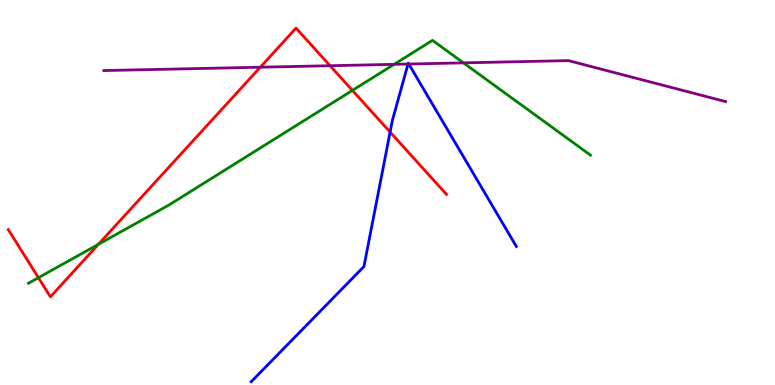[{'lines': ['blue', 'red'], 'intersections': [{'x': 5.03, 'y': 6.57}]}, {'lines': ['green', 'red'], 'intersections': [{'x': 0.496, 'y': 2.79}, {'x': 1.27, 'y': 3.65}, {'x': 4.55, 'y': 7.65}]}, {'lines': ['purple', 'red'], 'intersections': [{'x': 3.36, 'y': 8.25}, {'x': 4.26, 'y': 8.29}]}, {'lines': ['blue', 'green'], 'intersections': []}, {'lines': ['blue', 'purple'], 'intersections': [{'x': 5.26, 'y': 8.34}, {'x': 5.27, 'y': 8.34}]}, {'lines': ['green', 'purple'], 'intersections': [{'x': 5.09, 'y': 8.33}, {'x': 5.98, 'y': 8.37}]}]